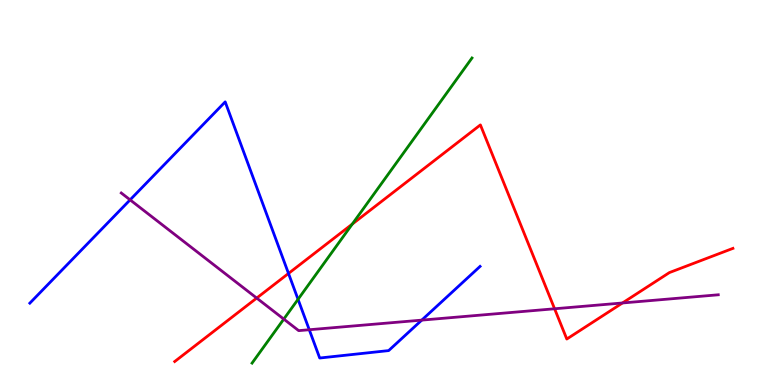[{'lines': ['blue', 'red'], 'intersections': [{'x': 3.72, 'y': 2.9}]}, {'lines': ['green', 'red'], 'intersections': [{'x': 4.55, 'y': 4.18}]}, {'lines': ['purple', 'red'], 'intersections': [{'x': 3.31, 'y': 2.26}, {'x': 7.16, 'y': 1.98}, {'x': 8.03, 'y': 2.13}]}, {'lines': ['blue', 'green'], 'intersections': [{'x': 3.85, 'y': 2.23}]}, {'lines': ['blue', 'purple'], 'intersections': [{'x': 1.68, 'y': 4.81}, {'x': 3.99, 'y': 1.44}, {'x': 5.44, 'y': 1.69}]}, {'lines': ['green', 'purple'], 'intersections': [{'x': 3.66, 'y': 1.71}]}]